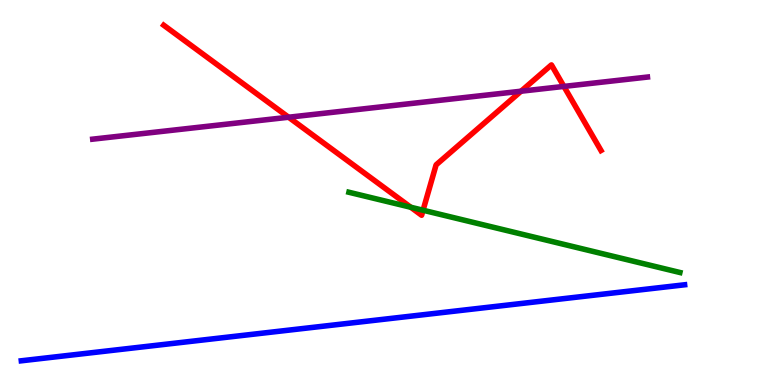[{'lines': ['blue', 'red'], 'intersections': []}, {'lines': ['green', 'red'], 'intersections': [{'x': 5.3, 'y': 4.62}, {'x': 5.46, 'y': 4.54}]}, {'lines': ['purple', 'red'], 'intersections': [{'x': 3.72, 'y': 6.95}, {'x': 6.72, 'y': 7.63}, {'x': 7.28, 'y': 7.76}]}, {'lines': ['blue', 'green'], 'intersections': []}, {'lines': ['blue', 'purple'], 'intersections': []}, {'lines': ['green', 'purple'], 'intersections': []}]